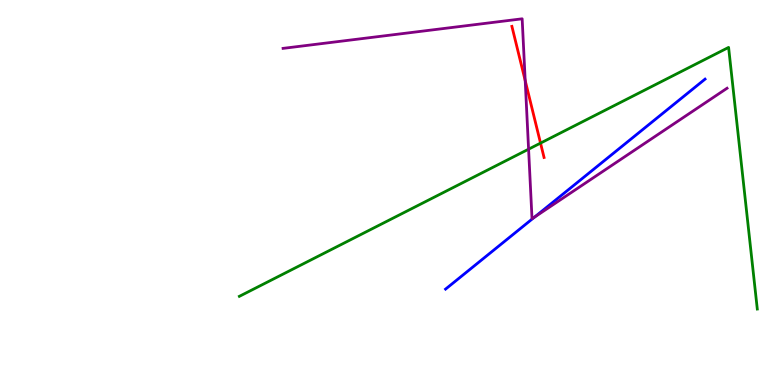[{'lines': ['blue', 'red'], 'intersections': []}, {'lines': ['green', 'red'], 'intersections': [{'x': 6.97, 'y': 6.28}]}, {'lines': ['purple', 'red'], 'intersections': [{'x': 6.78, 'y': 7.91}]}, {'lines': ['blue', 'green'], 'intersections': []}, {'lines': ['blue', 'purple'], 'intersections': [{'x': 6.9, 'y': 4.36}]}, {'lines': ['green', 'purple'], 'intersections': [{'x': 6.82, 'y': 6.13}]}]